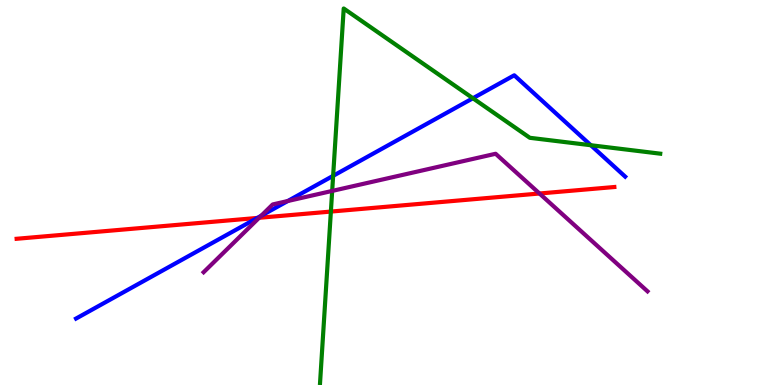[{'lines': ['blue', 'red'], 'intersections': [{'x': 3.32, 'y': 4.34}]}, {'lines': ['green', 'red'], 'intersections': [{'x': 4.27, 'y': 4.5}]}, {'lines': ['purple', 'red'], 'intersections': [{'x': 3.34, 'y': 4.34}, {'x': 6.96, 'y': 4.97}]}, {'lines': ['blue', 'green'], 'intersections': [{'x': 4.3, 'y': 5.43}, {'x': 6.1, 'y': 7.45}, {'x': 7.62, 'y': 6.23}]}, {'lines': ['blue', 'purple'], 'intersections': [{'x': 3.37, 'y': 4.39}, {'x': 3.71, 'y': 4.78}]}, {'lines': ['green', 'purple'], 'intersections': [{'x': 4.29, 'y': 5.04}]}]